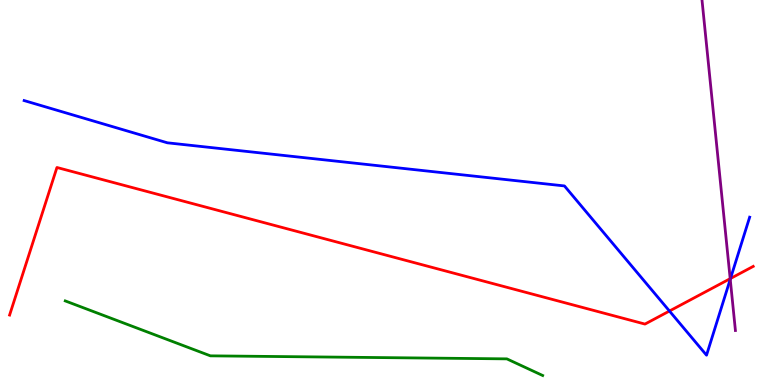[{'lines': ['blue', 'red'], 'intersections': [{'x': 8.64, 'y': 1.92}, {'x': 9.43, 'y': 2.77}]}, {'lines': ['green', 'red'], 'intersections': []}, {'lines': ['purple', 'red'], 'intersections': [{'x': 9.42, 'y': 2.76}]}, {'lines': ['blue', 'green'], 'intersections': []}, {'lines': ['blue', 'purple'], 'intersections': [{'x': 9.42, 'y': 2.75}]}, {'lines': ['green', 'purple'], 'intersections': []}]